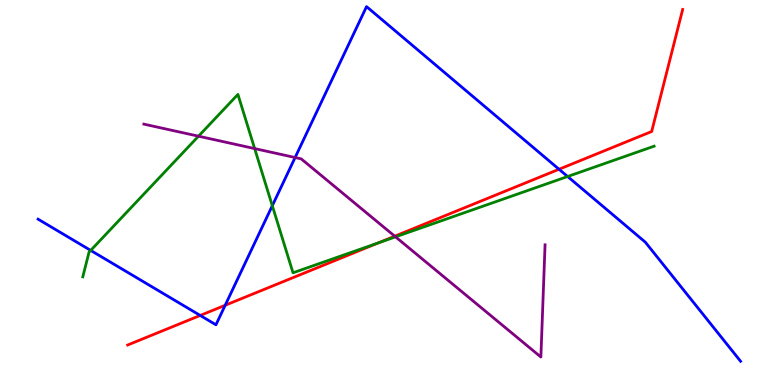[{'lines': ['blue', 'red'], 'intersections': [{'x': 2.58, 'y': 1.81}, {'x': 2.91, 'y': 2.07}, {'x': 7.21, 'y': 5.6}]}, {'lines': ['green', 'red'], 'intersections': [{'x': 4.88, 'y': 3.69}]}, {'lines': ['purple', 'red'], 'intersections': [{'x': 5.09, 'y': 3.87}]}, {'lines': ['blue', 'green'], 'intersections': [{'x': 1.17, 'y': 3.5}, {'x': 3.51, 'y': 4.66}, {'x': 7.32, 'y': 5.42}]}, {'lines': ['blue', 'purple'], 'intersections': [{'x': 3.81, 'y': 5.91}]}, {'lines': ['green', 'purple'], 'intersections': [{'x': 2.56, 'y': 6.46}, {'x': 3.29, 'y': 6.14}, {'x': 5.1, 'y': 3.85}]}]